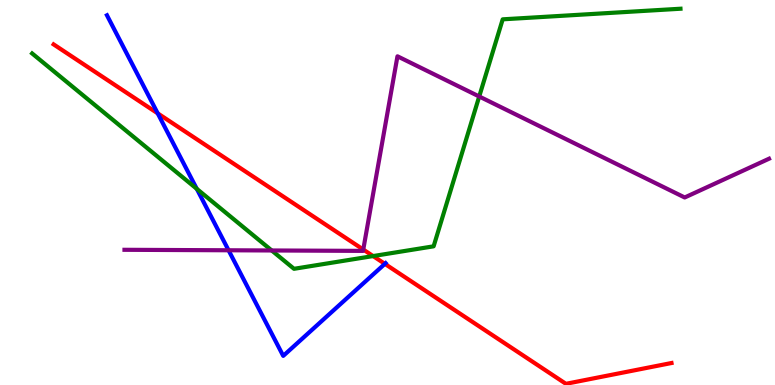[{'lines': ['blue', 'red'], 'intersections': [{'x': 2.04, 'y': 7.06}, {'x': 4.97, 'y': 3.15}]}, {'lines': ['green', 'red'], 'intersections': [{'x': 4.81, 'y': 3.35}]}, {'lines': ['purple', 'red'], 'intersections': [{'x': 4.69, 'y': 3.52}]}, {'lines': ['blue', 'green'], 'intersections': [{'x': 2.54, 'y': 5.09}]}, {'lines': ['blue', 'purple'], 'intersections': [{'x': 2.95, 'y': 3.5}]}, {'lines': ['green', 'purple'], 'intersections': [{'x': 3.51, 'y': 3.49}, {'x': 6.18, 'y': 7.49}]}]